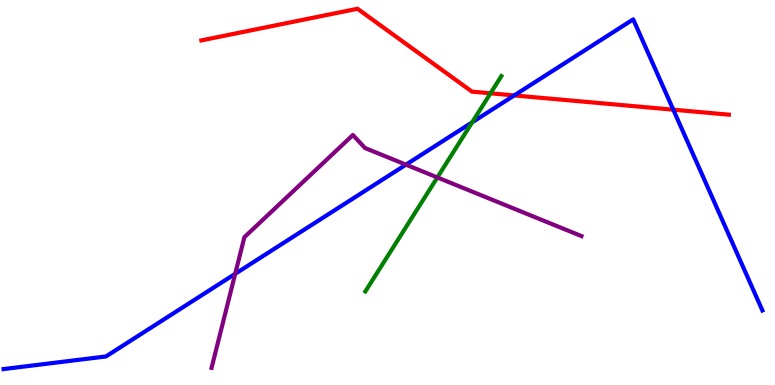[{'lines': ['blue', 'red'], 'intersections': [{'x': 6.64, 'y': 7.52}, {'x': 8.69, 'y': 7.15}]}, {'lines': ['green', 'red'], 'intersections': [{'x': 6.33, 'y': 7.58}]}, {'lines': ['purple', 'red'], 'intersections': []}, {'lines': ['blue', 'green'], 'intersections': [{'x': 6.09, 'y': 6.82}]}, {'lines': ['blue', 'purple'], 'intersections': [{'x': 3.03, 'y': 2.89}, {'x': 5.24, 'y': 5.72}]}, {'lines': ['green', 'purple'], 'intersections': [{'x': 5.64, 'y': 5.39}]}]